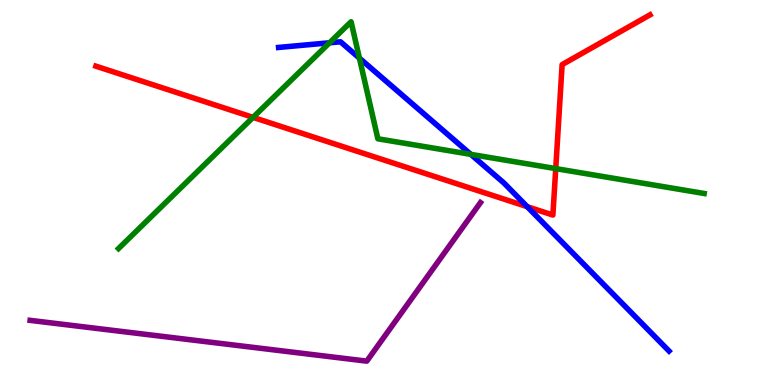[{'lines': ['blue', 'red'], 'intersections': [{'x': 6.8, 'y': 4.63}]}, {'lines': ['green', 'red'], 'intersections': [{'x': 3.27, 'y': 6.95}, {'x': 7.17, 'y': 5.62}]}, {'lines': ['purple', 'red'], 'intersections': []}, {'lines': ['blue', 'green'], 'intersections': [{'x': 4.25, 'y': 8.89}, {'x': 4.64, 'y': 8.49}, {'x': 6.07, 'y': 5.99}]}, {'lines': ['blue', 'purple'], 'intersections': []}, {'lines': ['green', 'purple'], 'intersections': []}]